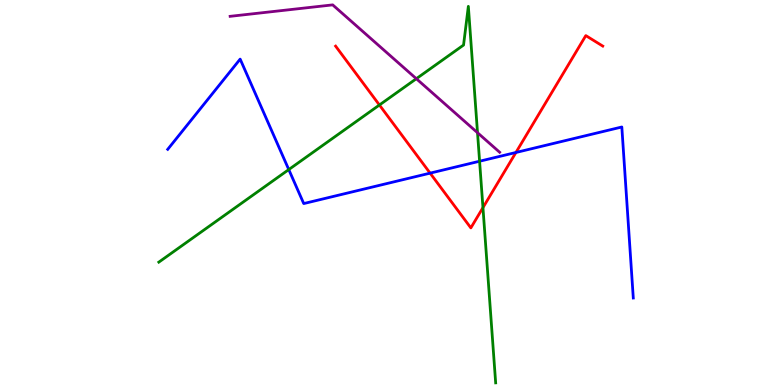[{'lines': ['blue', 'red'], 'intersections': [{'x': 5.55, 'y': 5.5}, {'x': 6.66, 'y': 6.04}]}, {'lines': ['green', 'red'], 'intersections': [{'x': 4.9, 'y': 7.27}, {'x': 6.23, 'y': 4.61}]}, {'lines': ['purple', 'red'], 'intersections': []}, {'lines': ['blue', 'green'], 'intersections': [{'x': 3.73, 'y': 5.6}, {'x': 6.19, 'y': 5.81}]}, {'lines': ['blue', 'purple'], 'intersections': []}, {'lines': ['green', 'purple'], 'intersections': [{'x': 5.37, 'y': 7.96}, {'x': 6.16, 'y': 6.55}]}]